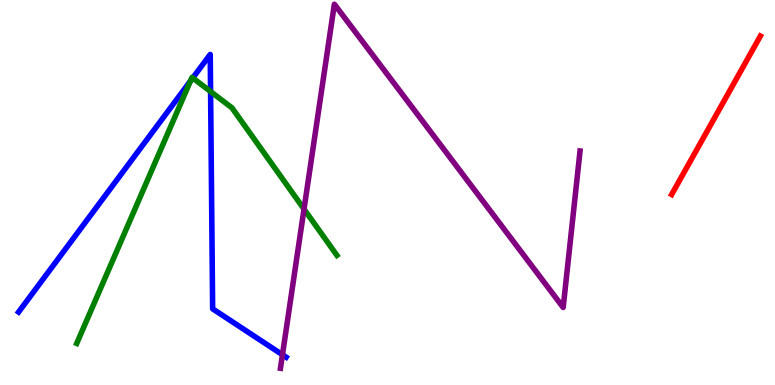[{'lines': ['blue', 'red'], 'intersections': []}, {'lines': ['green', 'red'], 'intersections': []}, {'lines': ['purple', 'red'], 'intersections': []}, {'lines': ['blue', 'green'], 'intersections': [{'x': 2.46, 'y': 7.89}, {'x': 2.49, 'y': 7.98}, {'x': 2.72, 'y': 7.62}]}, {'lines': ['blue', 'purple'], 'intersections': [{'x': 3.64, 'y': 0.786}]}, {'lines': ['green', 'purple'], 'intersections': [{'x': 3.92, 'y': 4.57}]}]